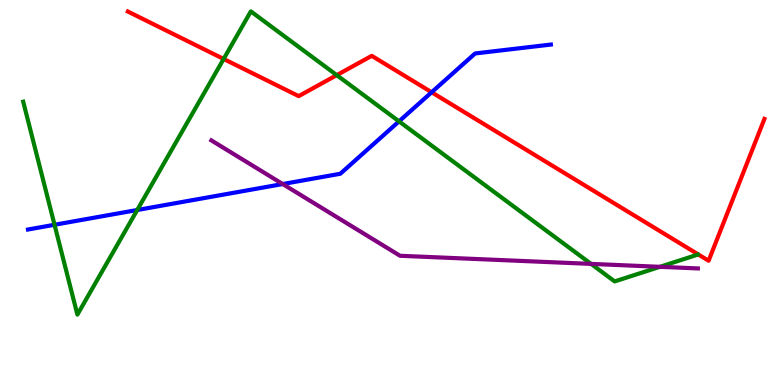[{'lines': ['blue', 'red'], 'intersections': [{'x': 5.57, 'y': 7.6}]}, {'lines': ['green', 'red'], 'intersections': [{'x': 2.89, 'y': 8.47}, {'x': 4.35, 'y': 8.05}]}, {'lines': ['purple', 'red'], 'intersections': []}, {'lines': ['blue', 'green'], 'intersections': [{'x': 0.704, 'y': 4.16}, {'x': 1.77, 'y': 4.55}, {'x': 5.15, 'y': 6.85}]}, {'lines': ['blue', 'purple'], 'intersections': [{'x': 3.65, 'y': 5.22}]}, {'lines': ['green', 'purple'], 'intersections': [{'x': 7.63, 'y': 3.15}, {'x': 8.52, 'y': 3.07}]}]